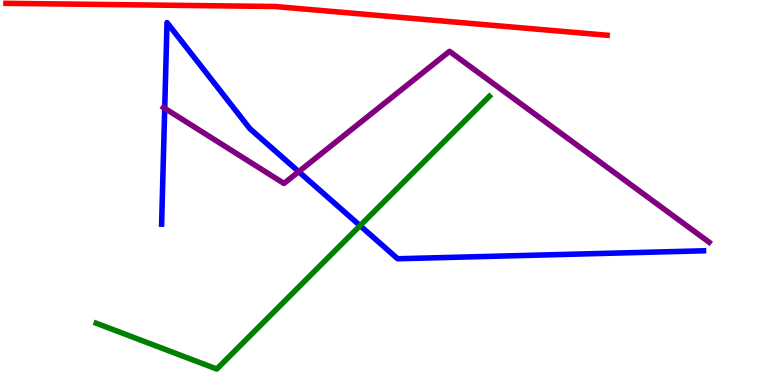[{'lines': ['blue', 'red'], 'intersections': []}, {'lines': ['green', 'red'], 'intersections': []}, {'lines': ['purple', 'red'], 'intersections': []}, {'lines': ['blue', 'green'], 'intersections': [{'x': 4.65, 'y': 4.14}]}, {'lines': ['blue', 'purple'], 'intersections': [{'x': 2.13, 'y': 7.19}, {'x': 3.85, 'y': 5.54}]}, {'lines': ['green', 'purple'], 'intersections': []}]